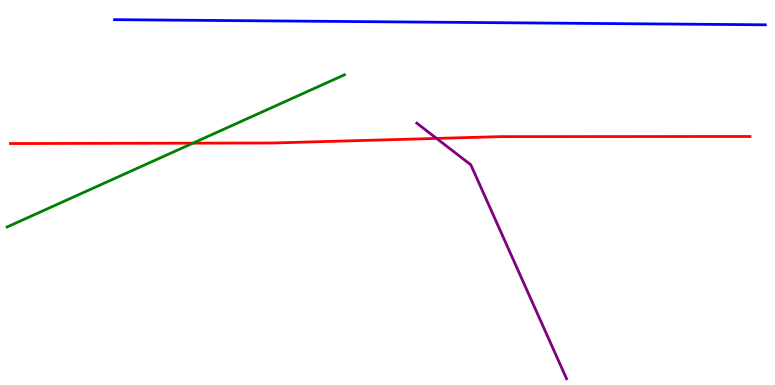[{'lines': ['blue', 'red'], 'intersections': []}, {'lines': ['green', 'red'], 'intersections': [{'x': 2.49, 'y': 6.28}]}, {'lines': ['purple', 'red'], 'intersections': [{'x': 5.63, 'y': 6.4}]}, {'lines': ['blue', 'green'], 'intersections': []}, {'lines': ['blue', 'purple'], 'intersections': []}, {'lines': ['green', 'purple'], 'intersections': []}]